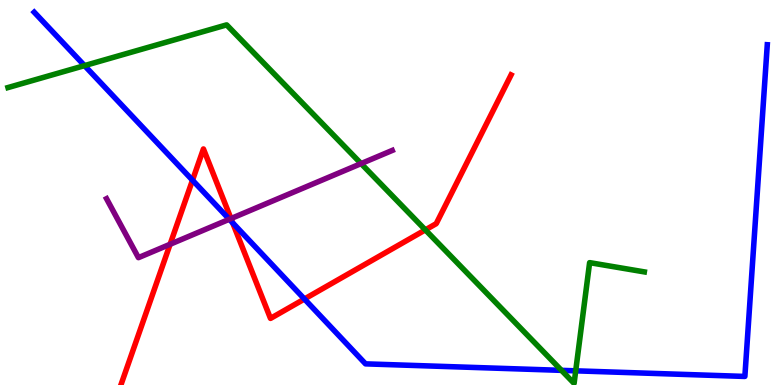[{'lines': ['blue', 'red'], 'intersections': [{'x': 2.48, 'y': 5.32}, {'x': 3.0, 'y': 4.21}, {'x': 3.93, 'y': 2.23}]}, {'lines': ['green', 'red'], 'intersections': [{'x': 5.49, 'y': 4.03}]}, {'lines': ['purple', 'red'], 'intersections': [{'x': 2.19, 'y': 3.66}, {'x': 2.98, 'y': 4.32}]}, {'lines': ['blue', 'green'], 'intersections': [{'x': 1.09, 'y': 8.3}, {'x': 7.24, 'y': 0.38}, {'x': 7.43, 'y': 0.368}]}, {'lines': ['blue', 'purple'], 'intersections': [{'x': 2.96, 'y': 4.3}]}, {'lines': ['green', 'purple'], 'intersections': [{'x': 4.66, 'y': 5.75}]}]